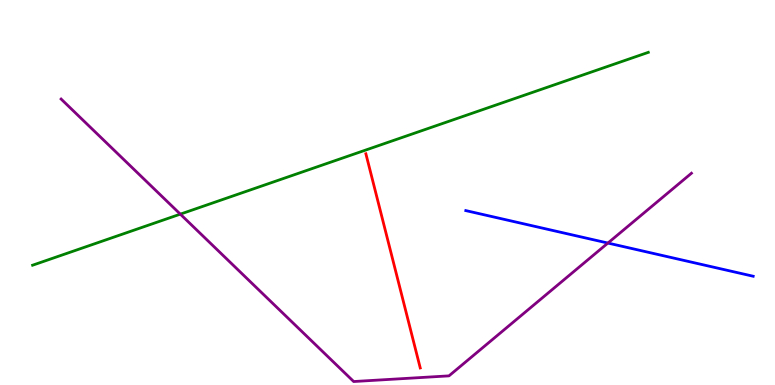[{'lines': ['blue', 'red'], 'intersections': []}, {'lines': ['green', 'red'], 'intersections': []}, {'lines': ['purple', 'red'], 'intersections': []}, {'lines': ['blue', 'green'], 'intersections': []}, {'lines': ['blue', 'purple'], 'intersections': [{'x': 7.84, 'y': 3.69}]}, {'lines': ['green', 'purple'], 'intersections': [{'x': 2.33, 'y': 4.44}]}]